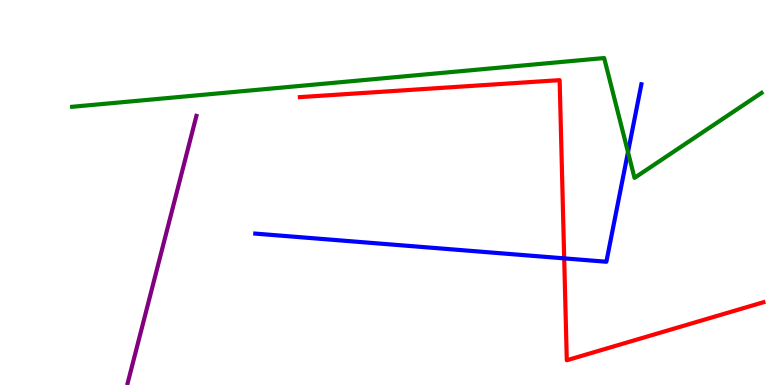[{'lines': ['blue', 'red'], 'intersections': [{'x': 7.28, 'y': 3.29}]}, {'lines': ['green', 'red'], 'intersections': []}, {'lines': ['purple', 'red'], 'intersections': []}, {'lines': ['blue', 'green'], 'intersections': [{'x': 8.1, 'y': 6.05}]}, {'lines': ['blue', 'purple'], 'intersections': []}, {'lines': ['green', 'purple'], 'intersections': []}]